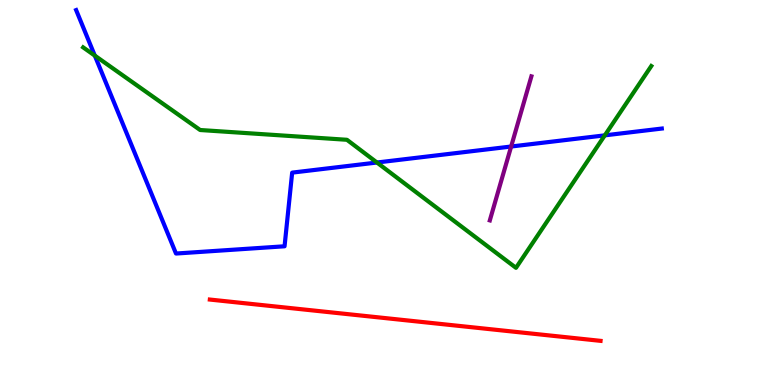[{'lines': ['blue', 'red'], 'intersections': []}, {'lines': ['green', 'red'], 'intersections': []}, {'lines': ['purple', 'red'], 'intersections': []}, {'lines': ['blue', 'green'], 'intersections': [{'x': 1.22, 'y': 8.56}, {'x': 4.86, 'y': 5.78}, {'x': 7.8, 'y': 6.48}]}, {'lines': ['blue', 'purple'], 'intersections': [{'x': 6.6, 'y': 6.19}]}, {'lines': ['green', 'purple'], 'intersections': []}]